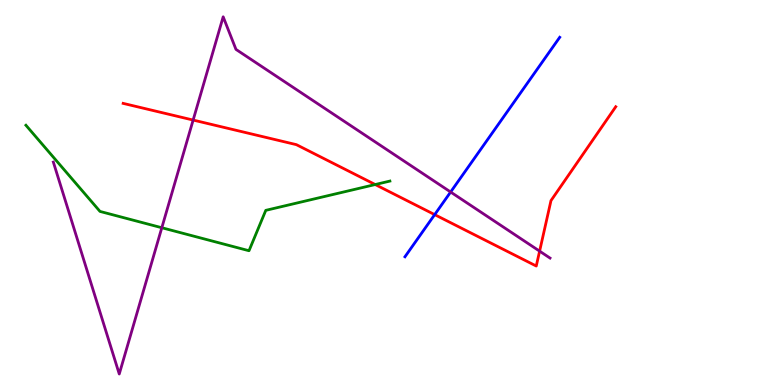[{'lines': ['blue', 'red'], 'intersections': [{'x': 5.61, 'y': 4.43}]}, {'lines': ['green', 'red'], 'intersections': [{'x': 4.84, 'y': 5.21}]}, {'lines': ['purple', 'red'], 'intersections': [{'x': 2.49, 'y': 6.88}, {'x': 6.96, 'y': 3.48}]}, {'lines': ['blue', 'green'], 'intersections': []}, {'lines': ['blue', 'purple'], 'intersections': [{'x': 5.81, 'y': 5.01}]}, {'lines': ['green', 'purple'], 'intersections': [{'x': 2.09, 'y': 4.08}]}]